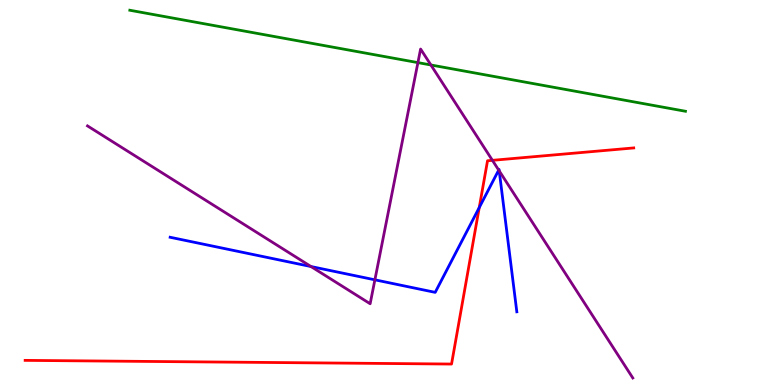[{'lines': ['blue', 'red'], 'intersections': [{'x': 6.18, 'y': 4.61}]}, {'lines': ['green', 'red'], 'intersections': []}, {'lines': ['purple', 'red'], 'intersections': [{'x': 6.35, 'y': 5.84}]}, {'lines': ['blue', 'green'], 'intersections': []}, {'lines': ['blue', 'purple'], 'intersections': [{'x': 4.01, 'y': 3.08}, {'x': 4.84, 'y': 2.73}, {'x': 6.43, 'y': 5.58}, {'x': 6.44, 'y': 5.56}]}, {'lines': ['green', 'purple'], 'intersections': [{'x': 5.39, 'y': 8.37}, {'x': 5.56, 'y': 8.31}]}]